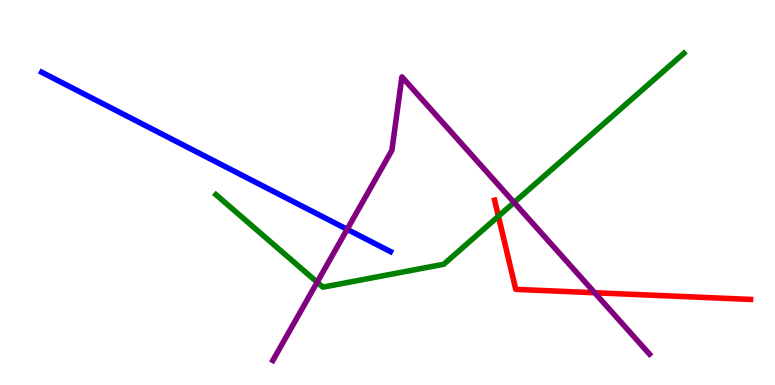[{'lines': ['blue', 'red'], 'intersections': []}, {'lines': ['green', 'red'], 'intersections': [{'x': 6.43, 'y': 4.38}]}, {'lines': ['purple', 'red'], 'intersections': [{'x': 7.67, 'y': 2.4}]}, {'lines': ['blue', 'green'], 'intersections': []}, {'lines': ['blue', 'purple'], 'intersections': [{'x': 4.48, 'y': 4.04}]}, {'lines': ['green', 'purple'], 'intersections': [{'x': 4.09, 'y': 2.67}, {'x': 6.63, 'y': 4.74}]}]